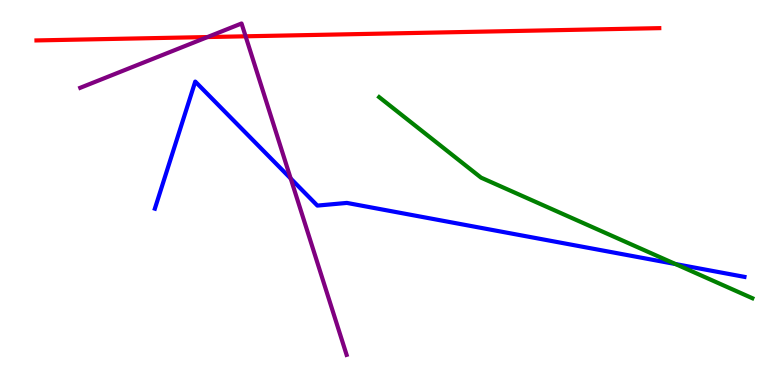[{'lines': ['blue', 'red'], 'intersections': []}, {'lines': ['green', 'red'], 'intersections': []}, {'lines': ['purple', 'red'], 'intersections': [{'x': 2.68, 'y': 9.04}, {'x': 3.17, 'y': 9.06}]}, {'lines': ['blue', 'green'], 'intersections': [{'x': 8.72, 'y': 3.14}]}, {'lines': ['blue', 'purple'], 'intersections': [{'x': 3.75, 'y': 5.36}]}, {'lines': ['green', 'purple'], 'intersections': []}]